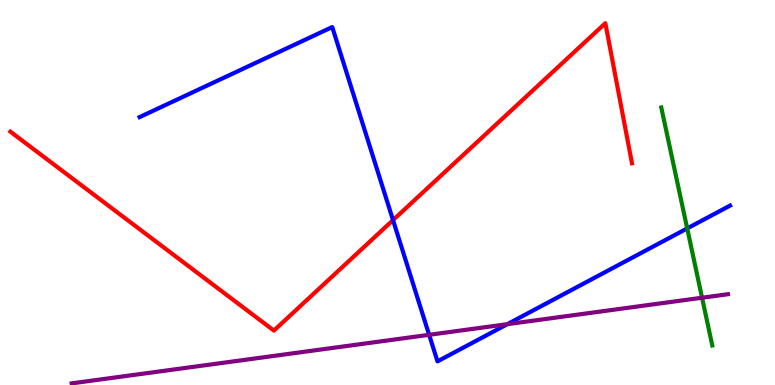[{'lines': ['blue', 'red'], 'intersections': [{'x': 5.07, 'y': 4.28}]}, {'lines': ['green', 'red'], 'intersections': []}, {'lines': ['purple', 'red'], 'intersections': []}, {'lines': ['blue', 'green'], 'intersections': [{'x': 8.87, 'y': 4.07}]}, {'lines': ['blue', 'purple'], 'intersections': [{'x': 5.54, 'y': 1.3}, {'x': 6.55, 'y': 1.58}]}, {'lines': ['green', 'purple'], 'intersections': [{'x': 9.06, 'y': 2.27}]}]